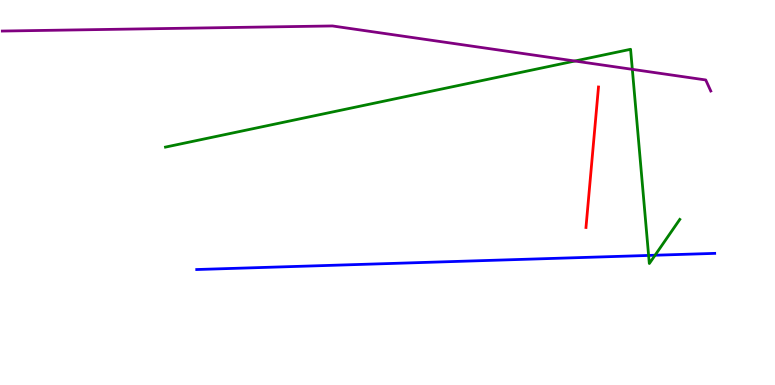[{'lines': ['blue', 'red'], 'intersections': []}, {'lines': ['green', 'red'], 'intersections': []}, {'lines': ['purple', 'red'], 'intersections': []}, {'lines': ['blue', 'green'], 'intersections': [{'x': 8.37, 'y': 3.37}, {'x': 8.45, 'y': 3.37}]}, {'lines': ['blue', 'purple'], 'intersections': []}, {'lines': ['green', 'purple'], 'intersections': [{'x': 7.42, 'y': 8.42}, {'x': 8.16, 'y': 8.2}]}]